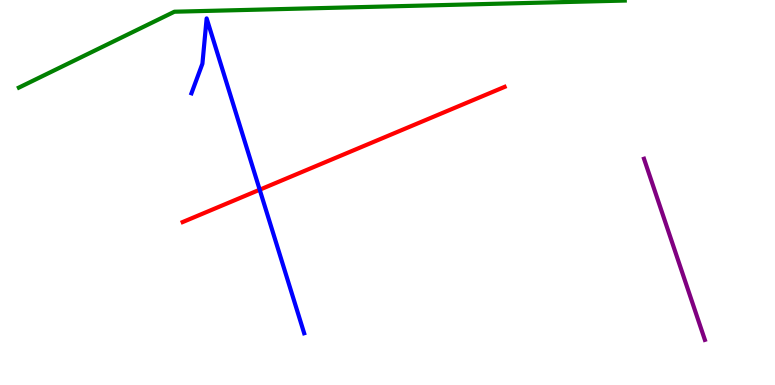[{'lines': ['blue', 'red'], 'intersections': [{'x': 3.35, 'y': 5.07}]}, {'lines': ['green', 'red'], 'intersections': []}, {'lines': ['purple', 'red'], 'intersections': []}, {'lines': ['blue', 'green'], 'intersections': []}, {'lines': ['blue', 'purple'], 'intersections': []}, {'lines': ['green', 'purple'], 'intersections': []}]